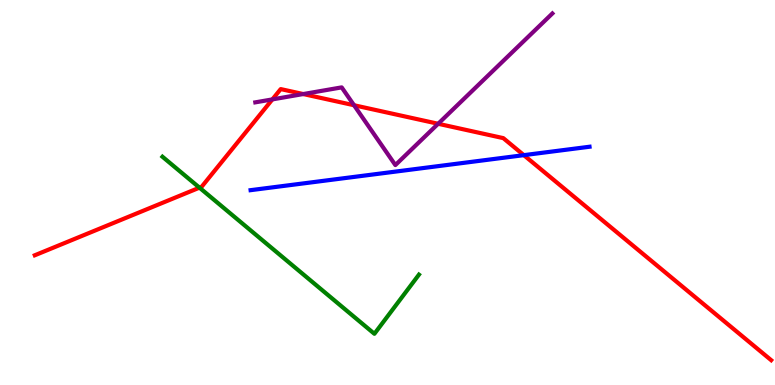[{'lines': ['blue', 'red'], 'intersections': [{'x': 6.76, 'y': 5.97}]}, {'lines': ['green', 'red'], 'intersections': [{'x': 2.57, 'y': 5.13}]}, {'lines': ['purple', 'red'], 'intersections': [{'x': 3.51, 'y': 7.42}, {'x': 3.91, 'y': 7.56}, {'x': 4.57, 'y': 7.27}, {'x': 5.65, 'y': 6.79}]}, {'lines': ['blue', 'green'], 'intersections': []}, {'lines': ['blue', 'purple'], 'intersections': []}, {'lines': ['green', 'purple'], 'intersections': []}]